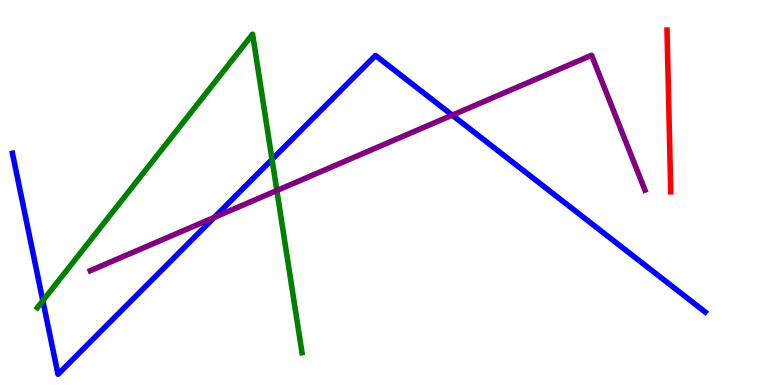[{'lines': ['blue', 'red'], 'intersections': []}, {'lines': ['green', 'red'], 'intersections': []}, {'lines': ['purple', 'red'], 'intersections': []}, {'lines': ['blue', 'green'], 'intersections': [{'x': 0.553, 'y': 2.19}, {'x': 3.51, 'y': 5.86}]}, {'lines': ['blue', 'purple'], 'intersections': [{'x': 2.76, 'y': 4.35}, {'x': 5.84, 'y': 7.01}]}, {'lines': ['green', 'purple'], 'intersections': [{'x': 3.57, 'y': 5.05}]}]